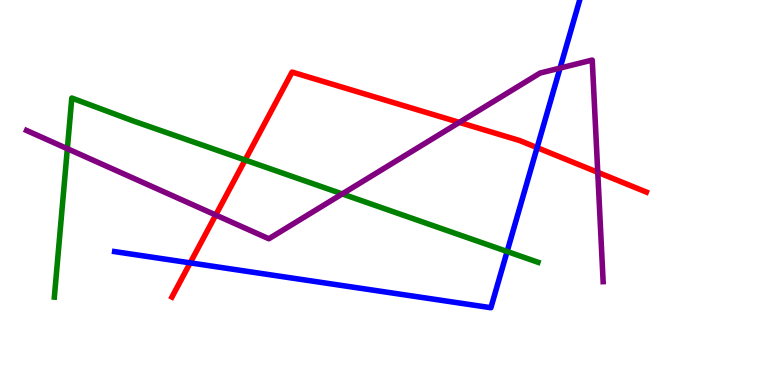[{'lines': ['blue', 'red'], 'intersections': [{'x': 2.45, 'y': 3.17}, {'x': 6.93, 'y': 6.17}]}, {'lines': ['green', 'red'], 'intersections': [{'x': 3.16, 'y': 5.84}]}, {'lines': ['purple', 'red'], 'intersections': [{'x': 2.78, 'y': 4.42}, {'x': 5.93, 'y': 6.82}, {'x': 7.71, 'y': 5.52}]}, {'lines': ['blue', 'green'], 'intersections': [{'x': 6.54, 'y': 3.47}]}, {'lines': ['blue', 'purple'], 'intersections': [{'x': 7.23, 'y': 8.23}]}, {'lines': ['green', 'purple'], 'intersections': [{'x': 0.869, 'y': 6.14}, {'x': 4.42, 'y': 4.96}]}]